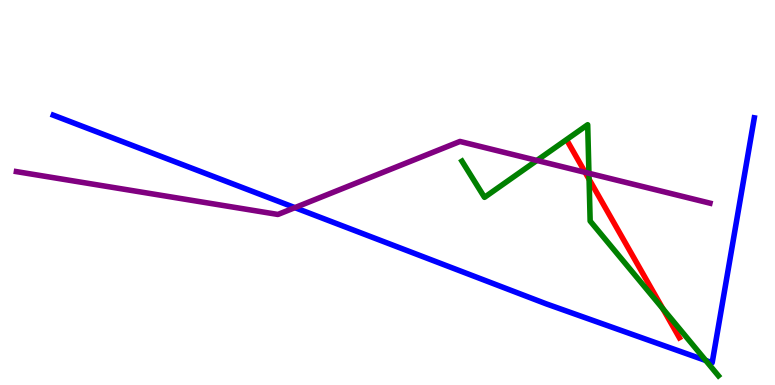[{'lines': ['blue', 'red'], 'intersections': []}, {'lines': ['green', 'red'], 'intersections': [{'x': 7.6, 'y': 5.34}, {'x': 8.55, 'y': 1.98}]}, {'lines': ['purple', 'red'], 'intersections': [{'x': 7.55, 'y': 5.52}]}, {'lines': ['blue', 'green'], 'intersections': [{'x': 9.11, 'y': 0.637}]}, {'lines': ['blue', 'purple'], 'intersections': [{'x': 3.8, 'y': 4.61}]}, {'lines': ['green', 'purple'], 'intersections': [{'x': 6.93, 'y': 5.83}, {'x': 7.6, 'y': 5.5}]}]